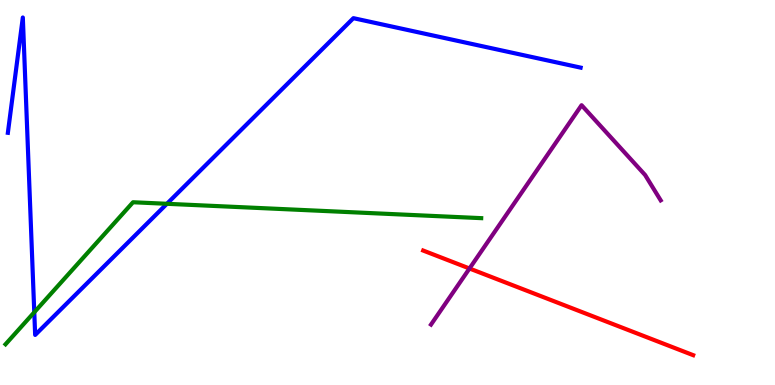[{'lines': ['blue', 'red'], 'intersections': []}, {'lines': ['green', 'red'], 'intersections': []}, {'lines': ['purple', 'red'], 'intersections': [{'x': 6.06, 'y': 3.03}]}, {'lines': ['blue', 'green'], 'intersections': [{'x': 0.442, 'y': 1.89}, {'x': 2.15, 'y': 4.71}]}, {'lines': ['blue', 'purple'], 'intersections': []}, {'lines': ['green', 'purple'], 'intersections': []}]